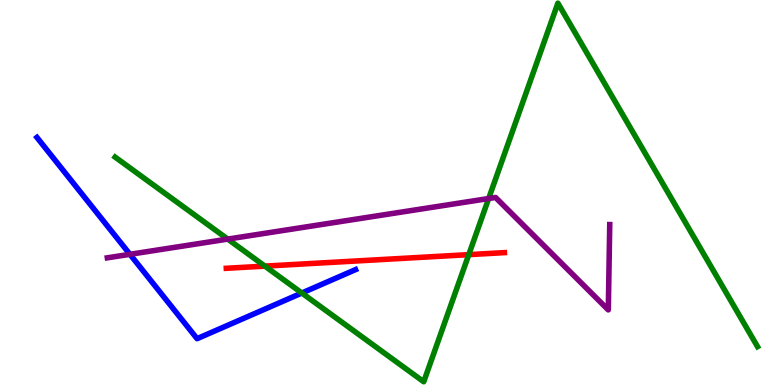[{'lines': ['blue', 'red'], 'intersections': []}, {'lines': ['green', 'red'], 'intersections': [{'x': 3.42, 'y': 3.09}, {'x': 6.05, 'y': 3.39}]}, {'lines': ['purple', 'red'], 'intersections': []}, {'lines': ['blue', 'green'], 'intersections': [{'x': 3.89, 'y': 2.39}]}, {'lines': ['blue', 'purple'], 'intersections': [{'x': 1.68, 'y': 3.39}]}, {'lines': ['green', 'purple'], 'intersections': [{'x': 2.94, 'y': 3.79}, {'x': 6.31, 'y': 4.84}]}]